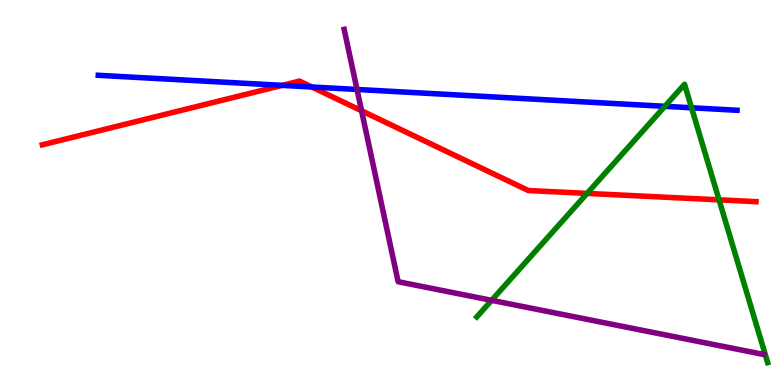[{'lines': ['blue', 'red'], 'intersections': [{'x': 3.64, 'y': 7.78}, {'x': 4.02, 'y': 7.74}]}, {'lines': ['green', 'red'], 'intersections': [{'x': 7.58, 'y': 4.98}, {'x': 9.28, 'y': 4.81}]}, {'lines': ['purple', 'red'], 'intersections': [{'x': 4.67, 'y': 7.12}]}, {'lines': ['blue', 'green'], 'intersections': [{'x': 8.58, 'y': 7.24}, {'x': 8.92, 'y': 7.2}]}, {'lines': ['blue', 'purple'], 'intersections': [{'x': 4.61, 'y': 7.68}]}, {'lines': ['green', 'purple'], 'intersections': [{'x': 6.34, 'y': 2.2}]}]